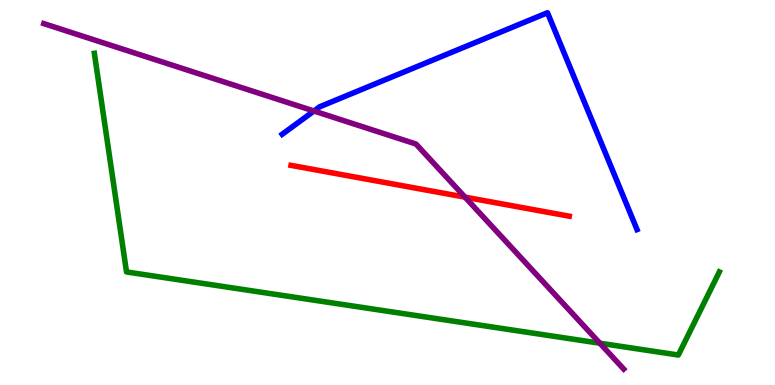[{'lines': ['blue', 'red'], 'intersections': []}, {'lines': ['green', 'red'], 'intersections': []}, {'lines': ['purple', 'red'], 'intersections': [{'x': 6.0, 'y': 4.88}]}, {'lines': ['blue', 'green'], 'intersections': []}, {'lines': ['blue', 'purple'], 'intersections': [{'x': 4.05, 'y': 7.12}]}, {'lines': ['green', 'purple'], 'intersections': [{'x': 7.74, 'y': 1.09}]}]